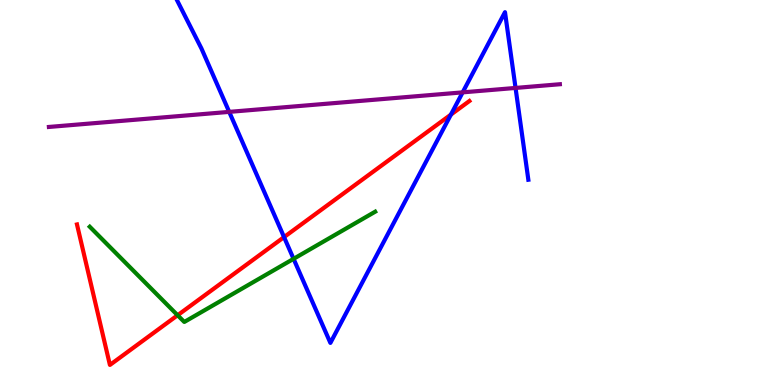[{'lines': ['blue', 'red'], 'intersections': [{'x': 3.67, 'y': 3.84}, {'x': 5.82, 'y': 7.02}]}, {'lines': ['green', 'red'], 'intersections': [{'x': 2.29, 'y': 1.81}]}, {'lines': ['purple', 'red'], 'intersections': []}, {'lines': ['blue', 'green'], 'intersections': [{'x': 3.79, 'y': 3.28}]}, {'lines': ['blue', 'purple'], 'intersections': [{'x': 2.96, 'y': 7.09}, {'x': 5.97, 'y': 7.6}, {'x': 6.65, 'y': 7.72}]}, {'lines': ['green', 'purple'], 'intersections': []}]